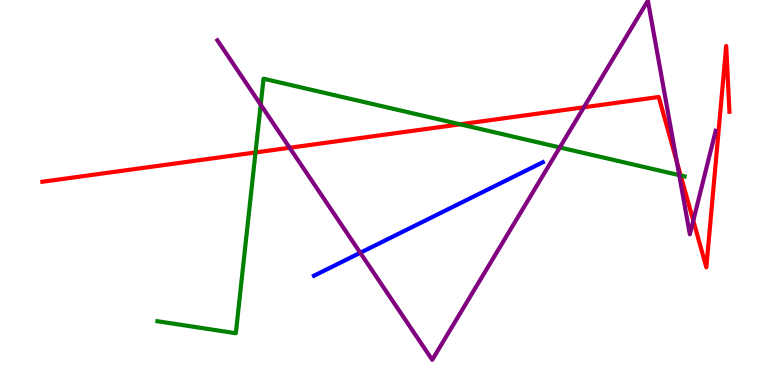[{'lines': ['blue', 'red'], 'intersections': []}, {'lines': ['green', 'red'], 'intersections': [{'x': 3.3, 'y': 6.04}, {'x': 5.94, 'y': 6.77}, {'x': 8.78, 'y': 5.44}]}, {'lines': ['purple', 'red'], 'intersections': [{'x': 3.74, 'y': 6.16}, {'x': 7.53, 'y': 7.21}, {'x': 8.73, 'y': 5.8}, {'x': 8.95, 'y': 4.27}]}, {'lines': ['blue', 'green'], 'intersections': []}, {'lines': ['blue', 'purple'], 'intersections': [{'x': 4.65, 'y': 3.43}]}, {'lines': ['green', 'purple'], 'intersections': [{'x': 3.36, 'y': 7.28}, {'x': 7.22, 'y': 6.17}, {'x': 8.76, 'y': 5.45}]}]